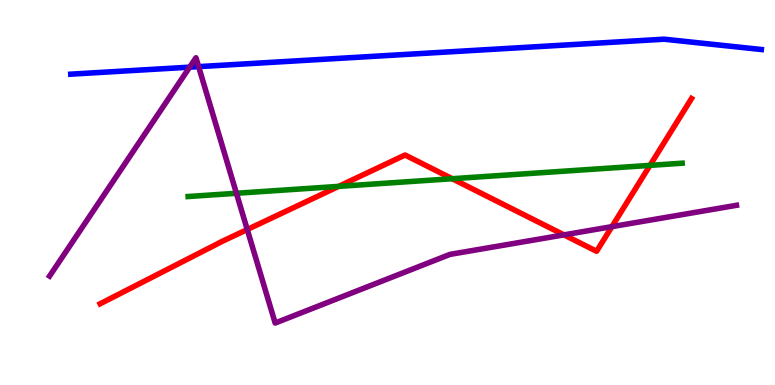[{'lines': ['blue', 'red'], 'intersections': []}, {'lines': ['green', 'red'], 'intersections': [{'x': 4.37, 'y': 5.16}, {'x': 5.83, 'y': 5.36}, {'x': 8.39, 'y': 5.7}]}, {'lines': ['purple', 'red'], 'intersections': [{'x': 3.19, 'y': 4.04}, {'x': 7.28, 'y': 3.9}, {'x': 7.9, 'y': 4.11}]}, {'lines': ['blue', 'green'], 'intersections': []}, {'lines': ['blue', 'purple'], 'intersections': [{'x': 2.45, 'y': 8.26}, {'x': 2.56, 'y': 8.27}]}, {'lines': ['green', 'purple'], 'intersections': [{'x': 3.05, 'y': 4.98}]}]